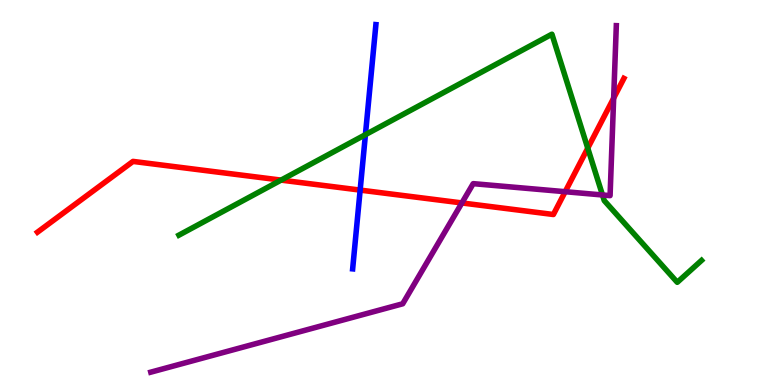[{'lines': ['blue', 'red'], 'intersections': [{'x': 4.65, 'y': 5.06}]}, {'lines': ['green', 'red'], 'intersections': [{'x': 3.63, 'y': 5.32}, {'x': 7.58, 'y': 6.15}]}, {'lines': ['purple', 'red'], 'intersections': [{'x': 5.96, 'y': 4.73}, {'x': 7.29, 'y': 5.02}, {'x': 7.92, 'y': 7.45}]}, {'lines': ['blue', 'green'], 'intersections': [{'x': 4.72, 'y': 6.5}]}, {'lines': ['blue', 'purple'], 'intersections': []}, {'lines': ['green', 'purple'], 'intersections': [{'x': 7.77, 'y': 4.94}]}]